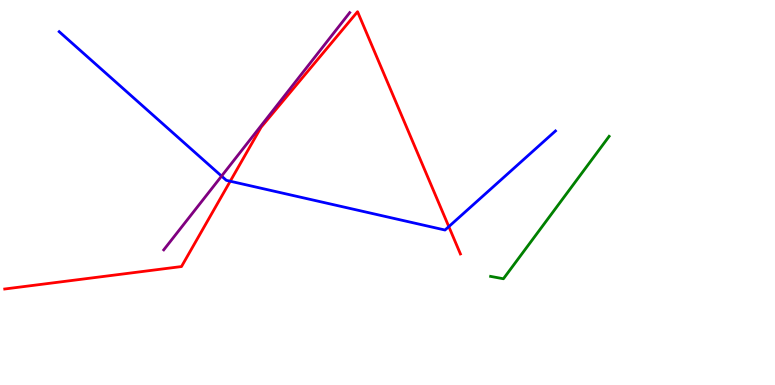[{'lines': ['blue', 'red'], 'intersections': [{'x': 2.97, 'y': 5.29}, {'x': 5.79, 'y': 4.11}]}, {'lines': ['green', 'red'], 'intersections': []}, {'lines': ['purple', 'red'], 'intersections': []}, {'lines': ['blue', 'green'], 'intersections': []}, {'lines': ['blue', 'purple'], 'intersections': [{'x': 2.86, 'y': 5.43}]}, {'lines': ['green', 'purple'], 'intersections': []}]